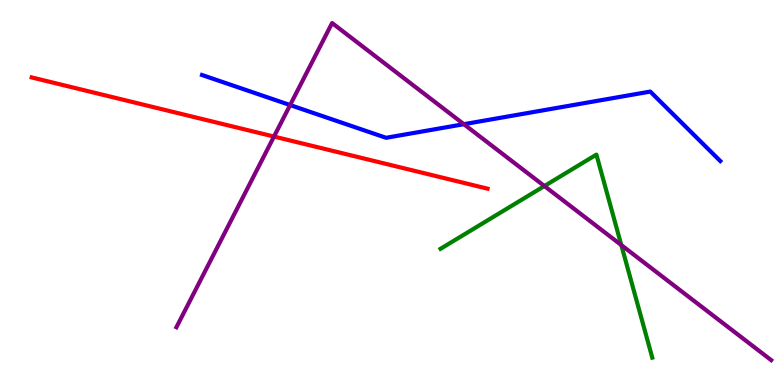[{'lines': ['blue', 'red'], 'intersections': []}, {'lines': ['green', 'red'], 'intersections': []}, {'lines': ['purple', 'red'], 'intersections': [{'x': 3.54, 'y': 6.45}]}, {'lines': ['blue', 'green'], 'intersections': []}, {'lines': ['blue', 'purple'], 'intersections': [{'x': 3.74, 'y': 7.27}, {'x': 5.99, 'y': 6.77}]}, {'lines': ['green', 'purple'], 'intersections': [{'x': 7.02, 'y': 5.17}, {'x': 8.02, 'y': 3.63}]}]